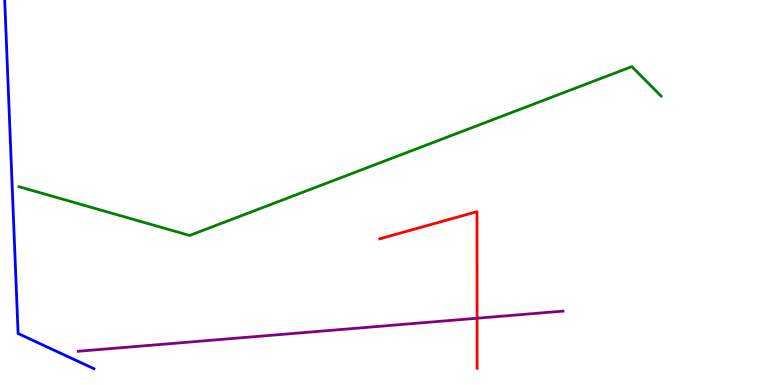[{'lines': ['blue', 'red'], 'intersections': []}, {'lines': ['green', 'red'], 'intersections': []}, {'lines': ['purple', 'red'], 'intersections': [{'x': 6.16, 'y': 1.73}]}, {'lines': ['blue', 'green'], 'intersections': []}, {'lines': ['blue', 'purple'], 'intersections': []}, {'lines': ['green', 'purple'], 'intersections': []}]